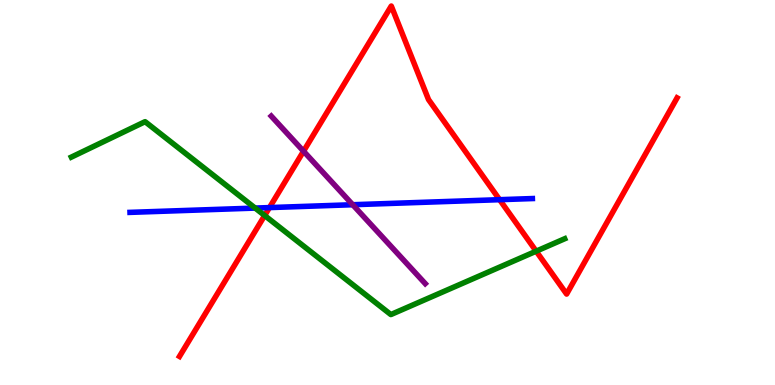[{'lines': ['blue', 'red'], 'intersections': [{'x': 3.48, 'y': 4.61}, {'x': 6.45, 'y': 4.81}]}, {'lines': ['green', 'red'], 'intersections': [{'x': 3.41, 'y': 4.4}, {'x': 6.92, 'y': 3.48}]}, {'lines': ['purple', 'red'], 'intersections': [{'x': 3.92, 'y': 6.07}]}, {'lines': ['blue', 'green'], 'intersections': [{'x': 3.29, 'y': 4.6}]}, {'lines': ['blue', 'purple'], 'intersections': [{'x': 4.55, 'y': 4.68}]}, {'lines': ['green', 'purple'], 'intersections': []}]